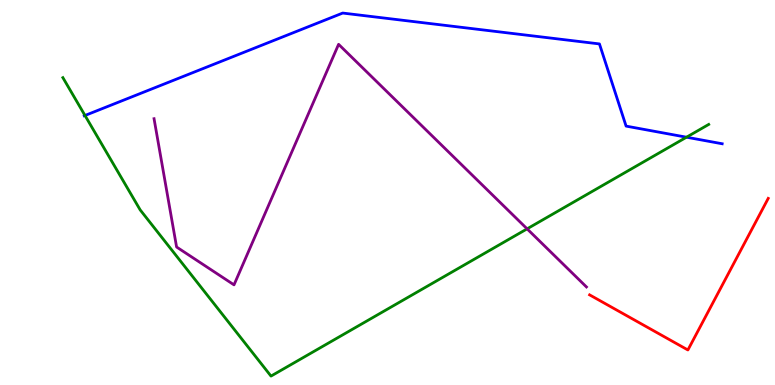[{'lines': ['blue', 'red'], 'intersections': []}, {'lines': ['green', 'red'], 'intersections': []}, {'lines': ['purple', 'red'], 'intersections': []}, {'lines': ['blue', 'green'], 'intersections': [{'x': 1.1, 'y': 7.0}, {'x': 8.86, 'y': 6.44}]}, {'lines': ['blue', 'purple'], 'intersections': []}, {'lines': ['green', 'purple'], 'intersections': [{'x': 6.8, 'y': 4.06}]}]